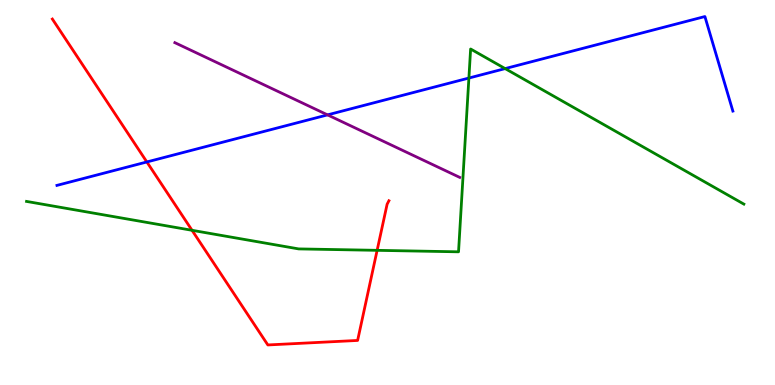[{'lines': ['blue', 'red'], 'intersections': [{'x': 1.89, 'y': 5.79}]}, {'lines': ['green', 'red'], 'intersections': [{'x': 2.48, 'y': 4.02}, {'x': 4.87, 'y': 3.5}]}, {'lines': ['purple', 'red'], 'intersections': []}, {'lines': ['blue', 'green'], 'intersections': [{'x': 6.05, 'y': 7.97}, {'x': 6.52, 'y': 8.22}]}, {'lines': ['blue', 'purple'], 'intersections': [{'x': 4.23, 'y': 7.02}]}, {'lines': ['green', 'purple'], 'intersections': []}]